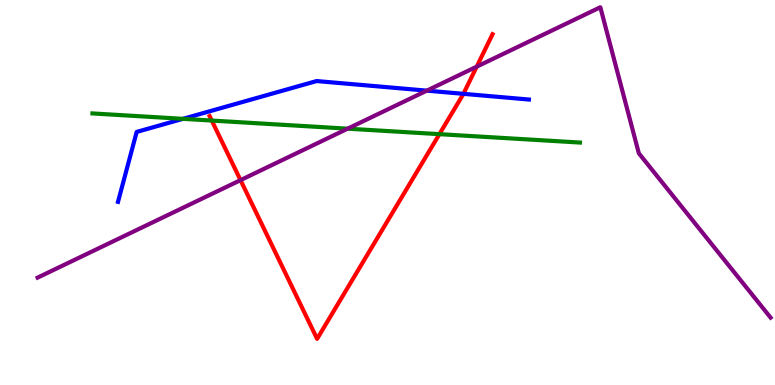[{'lines': ['blue', 'red'], 'intersections': [{'x': 5.98, 'y': 7.56}]}, {'lines': ['green', 'red'], 'intersections': [{'x': 2.73, 'y': 6.87}, {'x': 5.67, 'y': 6.52}]}, {'lines': ['purple', 'red'], 'intersections': [{'x': 3.1, 'y': 5.32}, {'x': 6.15, 'y': 8.27}]}, {'lines': ['blue', 'green'], 'intersections': [{'x': 2.36, 'y': 6.91}]}, {'lines': ['blue', 'purple'], 'intersections': [{'x': 5.51, 'y': 7.65}]}, {'lines': ['green', 'purple'], 'intersections': [{'x': 4.49, 'y': 6.66}]}]